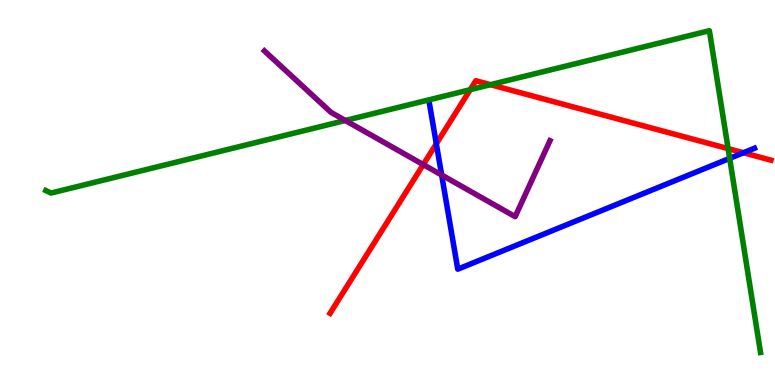[{'lines': ['blue', 'red'], 'intersections': [{'x': 5.63, 'y': 6.27}, {'x': 9.59, 'y': 6.03}]}, {'lines': ['green', 'red'], 'intersections': [{'x': 6.07, 'y': 7.67}, {'x': 6.33, 'y': 7.8}, {'x': 9.4, 'y': 6.14}]}, {'lines': ['purple', 'red'], 'intersections': [{'x': 5.46, 'y': 5.72}]}, {'lines': ['blue', 'green'], 'intersections': [{'x': 9.42, 'y': 5.89}]}, {'lines': ['blue', 'purple'], 'intersections': [{'x': 5.7, 'y': 5.45}]}, {'lines': ['green', 'purple'], 'intersections': [{'x': 4.46, 'y': 6.87}]}]